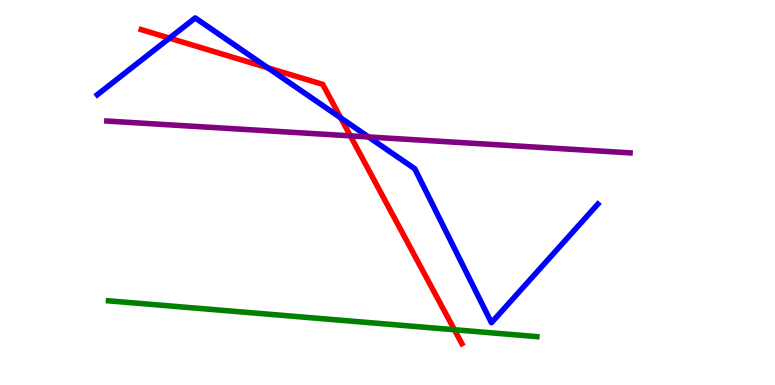[{'lines': ['blue', 'red'], 'intersections': [{'x': 2.19, 'y': 9.01}, {'x': 3.46, 'y': 8.24}, {'x': 4.4, 'y': 6.94}]}, {'lines': ['green', 'red'], 'intersections': [{'x': 5.86, 'y': 1.44}]}, {'lines': ['purple', 'red'], 'intersections': [{'x': 4.52, 'y': 6.47}]}, {'lines': ['blue', 'green'], 'intersections': []}, {'lines': ['blue', 'purple'], 'intersections': [{'x': 4.75, 'y': 6.44}]}, {'lines': ['green', 'purple'], 'intersections': []}]